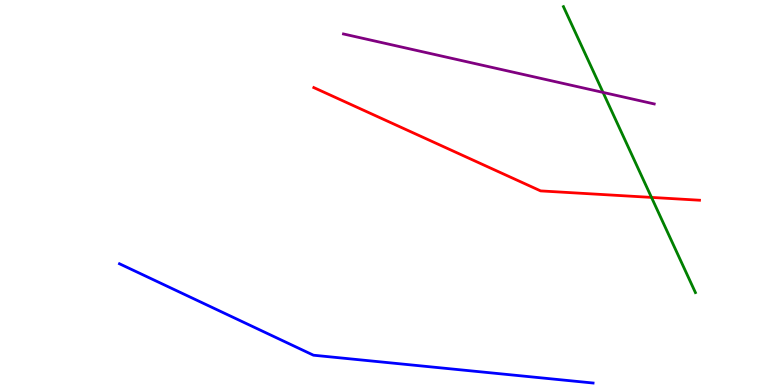[{'lines': ['blue', 'red'], 'intersections': []}, {'lines': ['green', 'red'], 'intersections': [{'x': 8.41, 'y': 4.87}]}, {'lines': ['purple', 'red'], 'intersections': []}, {'lines': ['blue', 'green'], 'intersections': []}, {'lines': ['blue', 'purple'], 'intersections': []}, {'lines': ['green', 'purple'], 'intersections': [{'x': 7.78, 'y': 7.6}]}]